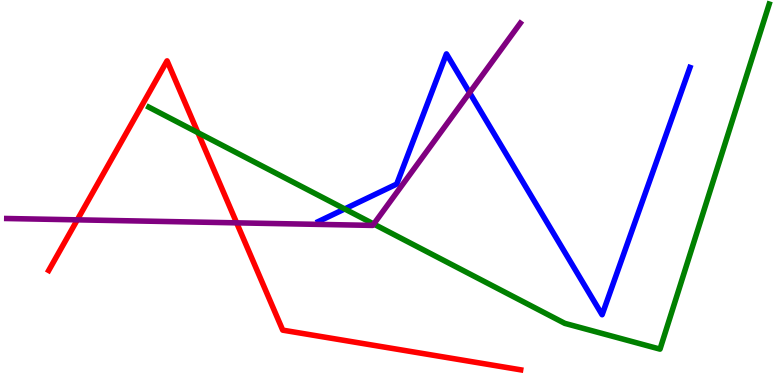[{'lines': ['blue', 'red'], 'intersections': []}, {'lines': ['green', 'red'], 'intersections': [{'x': 2.55, 'y': 6.55}]}, {'lines': ['purple', 'red'], 'intersections': [{'x': 0.997, 'y': 4.29}, {'x': 3.05, 'y': 4.21}]}, {'lines': ['blue', 'green'], 'intersections': [{'x': 4.45, 'y': 4.57}]}, {'lines': ['blue', 'purple'], 'intersections': [{'x': 6.06, 'y': 7.59}]}, {'lines': ['green', 'purple'], 'intersections': [{'x': 4.82, 'y': 4.18}]}]